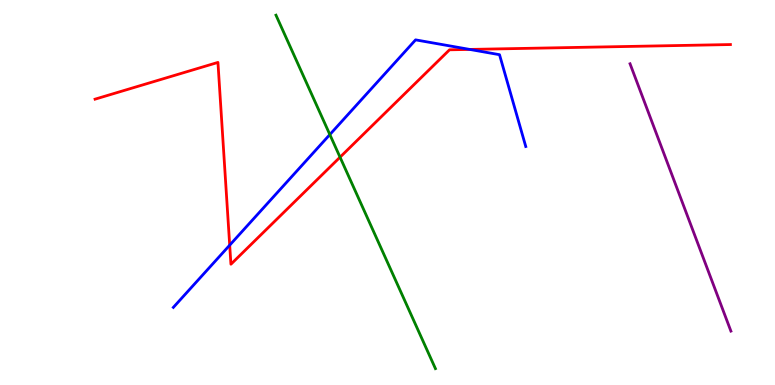[{'lines': ['blue', 'red'], 'intersections': [{'x': 2.96, 'y': 3.63}, {'x': 6.06, 'y': 8.72}]}, {'lines': ['green', 'red'], 'intersections': [{'x': 4.39, 'y': 5.92}]}, {'lines': ['purple', 'red'], 'intersections': []}, {'lines': ['blue', 'green'], 'intersections': [{'x': 4.26, 'y': 6.5}]}, {'lines': ['blue', 'purple'], 'intersections': []}, {'lines': ['green', 'purple'], 'intersections': []}]